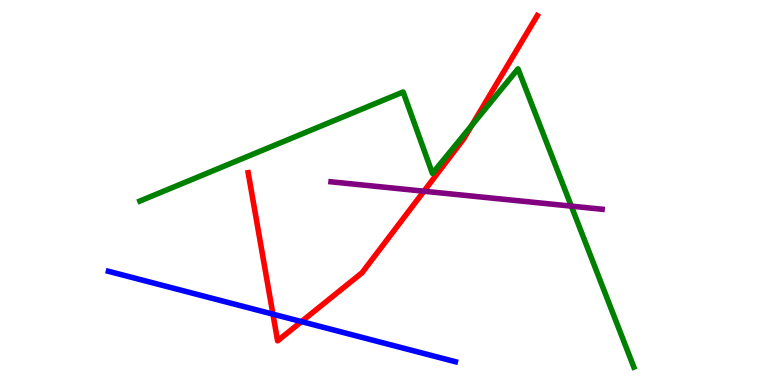[{'lines': ['blue', 'red'], 'intersections': [{'x': 3.52, 'y': 1.84}, {'x': 3.89, 'y': 1.65}]}, {'lines': ['green', 'red'], 'intersections': [{'x': 6.09, 'y': 6.74}]}, {'lines': ['purple', 'red'], 'intersections': [{'x': 5.47, 'y': 5.03}]}, {'lines': ['blue', 'green'], 'intersections': []}, {'lines': ['blue', 'purple'], 'intersections': []}, {'lines': ['green', 'purple'], 'intersections': [{'x': 7.37, 'y': 4.65}]}]